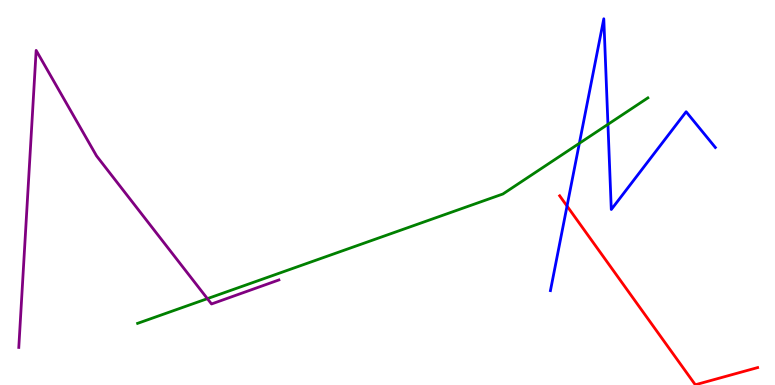[{'lines': ['blue', 'red'], 'intersections': [{'x': 7.32, 'y': 4.65}]}, {'lines': ['green', 'red'], 'intersections': []}, {'lines': ['purple', 'red'], 'intersections': []}, {'lines': ['blue', 'green'], 'intersections': [{'x': 7.48, 'y': 6.28}, {'x': 7.84, 'y': 6.77}]}, {'lines': ['blue', 'purple'], 'intersections': []}, {'lines': ['green', 'purple'], 'intersections': [{'x': 2.68, 'y': 2.24}]}]